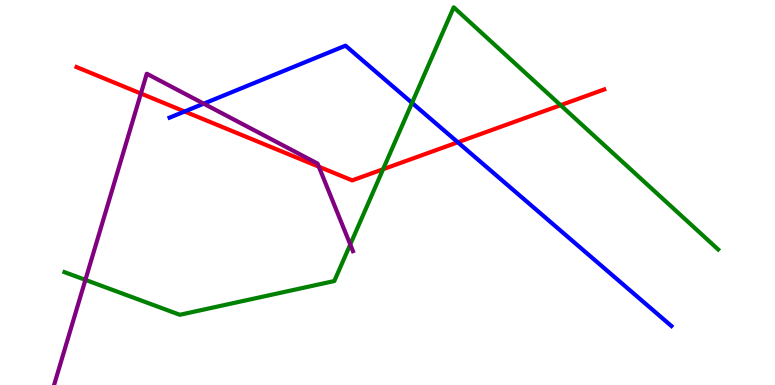[{'lines': ['blue', 'red'], 'intersections': [{'x': 2.38, 'y': 7.1}, {'x': 5.91, 'y': 6.3}]}, {'lines': ['green', 'red'], 'intersections': [{'x': 4.94, 'y': 5.6}, {'x': 7.23, 'y': 7.27}]}, {'lines': ['purple', 'red'], 'intersections': [{'x': 1.82, 'y': 7.57}, {'x': 4.11, 'y': 5.67}]}, {'lines': ['blue', 'green'], 'intersections': [{'x': 5.32, 'y': 7.33}]}, {'lines': ['blue', 'purple'], 'intersections': [{'x': 2.63, 'y': 7.31}]}, {'lines': ['green', 'purple'], 'intersections': [{'x': 1.1, 'y': 2.73}, {'x': 4.52, 'y': 3.65}]}]